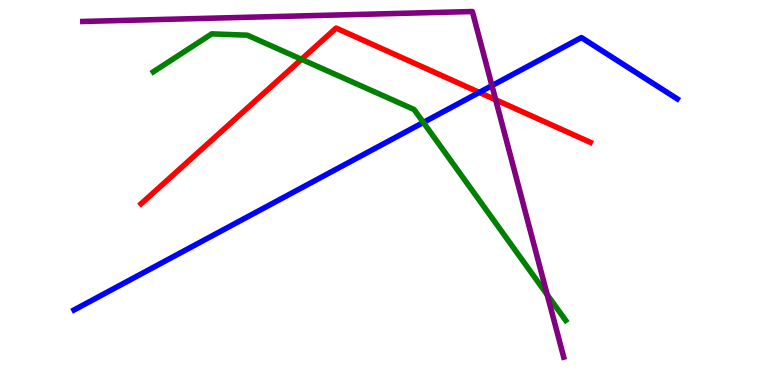[{'lines': ['blue', 'red'], 'intersections': [{'x': 6.18, 'y': 7.6}]}, {'lines': ['green', 'red'], 'intersections': [{'x': 3.89, 'y': 8.46}]}, {'lines': ['purple', 'red'], 'intersections': [{'x': 6.4, 'y': 7.41}]}, {'lines': ['blue', 'green'], 'intersections': [{'x': 5.46, 'y': 6.82}]}, {'lines': ['blue', 'purple'], 'intersections': [{'x': 6.35, 'y': 7.78}]}, {'lines': ['green', 'purple'], 'intersections': [{'x': 7.06, 'y': 2.34}]}]